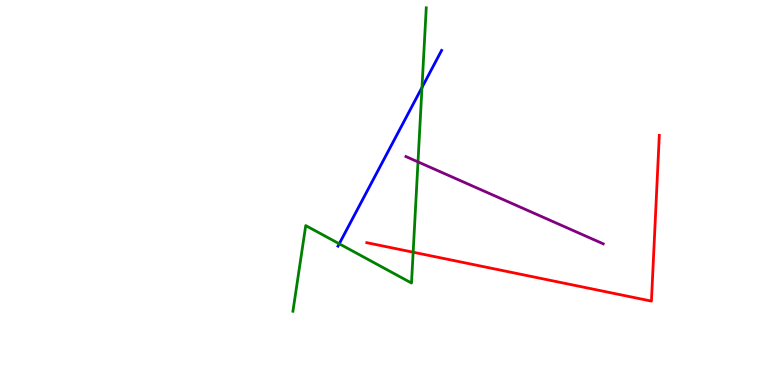[{'lines': ['blue', 'red'], 'intersections': []}, {'lines': ['green', 'red'], 'intersections': [{'x': 5.33, 'y': 3.45}]}, {'lines': ['purple', 'red'], 'intersections': []}, {'lines': ['blue', 'green'], 'intersections': [{'x': 4.38, 'y': 3.67}, {'x': 5.45, 'y': 7.73}]}, {'lines': ['blue', 'purple'], 'intersections': []}, {'lines': ['green', 'purple'], 'intersections': [{'x': 5.39, 'y': 5.79}]}]